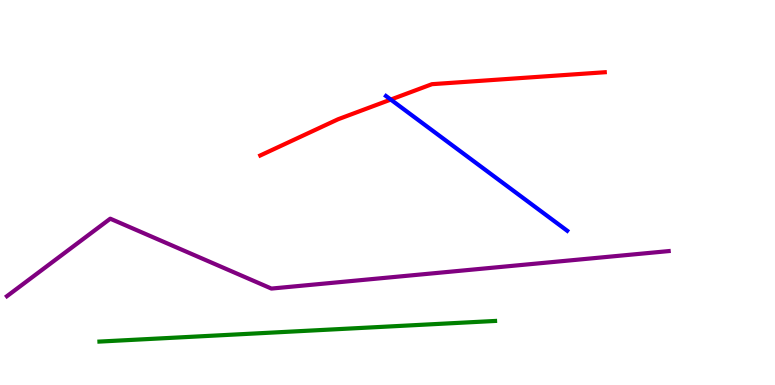[{'lines': ['blue', 'red'], 'intersections': [{'x': 5.04, 'y': 7.41}]}, {'lines': ['green', 'red'], 'intersections': []}, {'lines': ['purple', 'red'], 'intersections': []}, {'lines': ['blue', 'green'], 'intersections': []}, {'lines': ['blue', 'purple'], 'intersections': []}, {'lines': ['green', 'purple'], 'intersections': []}]